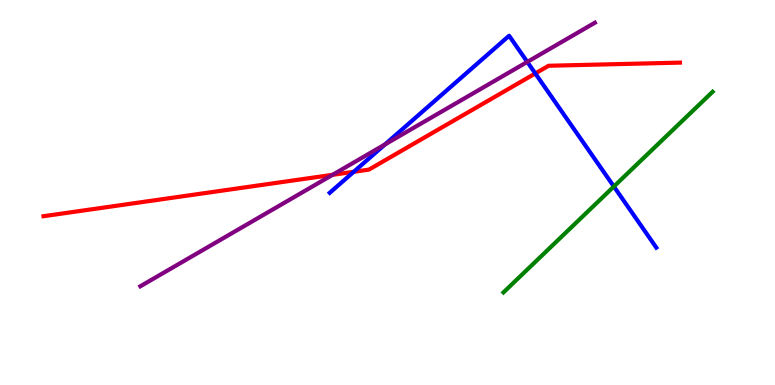[{'lines': ['blue', 'red'], 'intersections': [{'x': 4.56, 'y': 5.54}, {'x': 6.91, 'y': 8.09}]}, {'lines': ['green', 'red'], 'intersections': []}, {'lines': ['purple', 'red'], 'intersections': [{'x': 4.29, 'y': 5.46}]}, {'lines': ['blue', 'green'], 'intersections': [{'x': 7.92, 'y': 5.16}]}, {'lines': ['blue', 'purple'], 'intersections': [{'x': 4.97, 'y': 6.25}, {'x': 6.8, 'y': 8.39}]}, {'lines': ['green', 'purple'], 'intersections': []}]